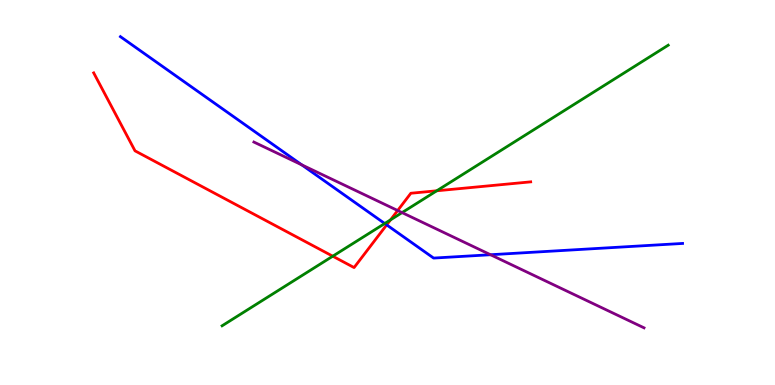[{'lines': ['blue', 'red'], 'intersections': [{'x': 4.99, 'y': 4.16}]}, {'lines': ['green', 'red'], 'intersections': [{'x': 4.29, 'y': 3.35}, {'x': 5.04, 'y': 4.29}, {'x': 5.64, 'y': 5.04}]}, {'lines': ['purple', 'red'], 'intersections': [{'x': 5.13, 'y': 4.53}]}, {'lines': ['blue', 'green'], 'intersections': [{'x': 4.96, 'y': 4.19}]}, {'lines': ['blue', 'purple'], 'intersections': [{'x': 3.89, 'y': 5.72}, {'x': 6.33, 'y': 3.38}]}, {'lines': ['green', 'purple'], 'intersections': [{'x': 5.19, 'y': 4.48}]}]